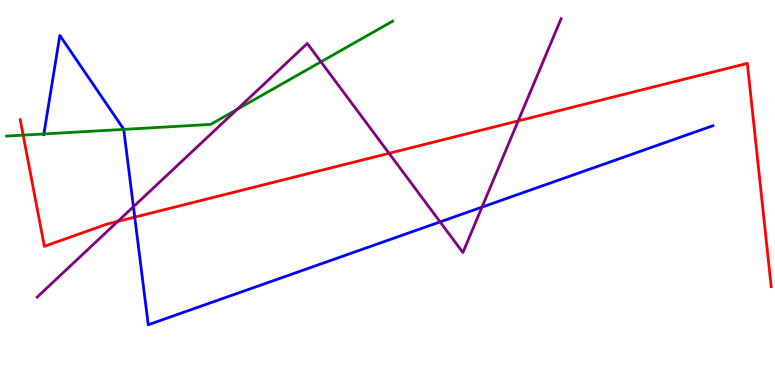[{'lines': ['blue', 'red'], 'intersections': [{'x': 1.74, 'y': 4.36}]}, {'lines': ['green', 'red'], 'intersections': [{'x': 0.299, 'y': 6.49}]}, {'lines': ['purple', 'red'], 'intersections': [{'x': 1.52, 'y': 4.25}, {'x': 5.02, 'y': 6.02}, {'x': 6.69, 'y': 6.86}]}, {'lines': ['blue', 'green'], 'intersections': [{'x': 0.566, 'y': 6.52}, {'x': 1.6, 'y': 6.64}]}, {'lines': ['blue', 'purple'], 'intersections': [{'x': 1.72, 'y': 4.63}, {'x': 5.68, 'y': 4.24}, {'x': 6.22, 'y': 4.62}]}, {'lines': ['green', 'purple'], 'intersections': [{'x': 3.06, 'y': 7.16}, {'x': 4.14, 'y': 8.39}]}]